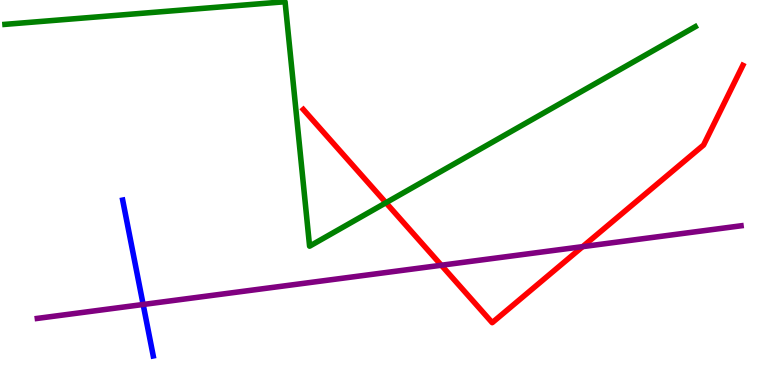[{'lines': ['blue', 'red'], 'intersections': []}, {'lines': ['green', 'red'], 'intersections': [{'x': 4.98, 'y': 4.73}]}, {'lines': ['purple', 'red'], 'intersections': [{'x': 5.69, 'y': 3.11}, {'x': 7.52, 'y': 3.59}]}, {'lines': ['blue', 'green'], 'intersections': []}, {'lines': ['blue', 'purple'], 'intersections': [{'x': 1.85, 'y': 2.09}]}, {'lines': ['green', 'purple'], 'intersections': []}]